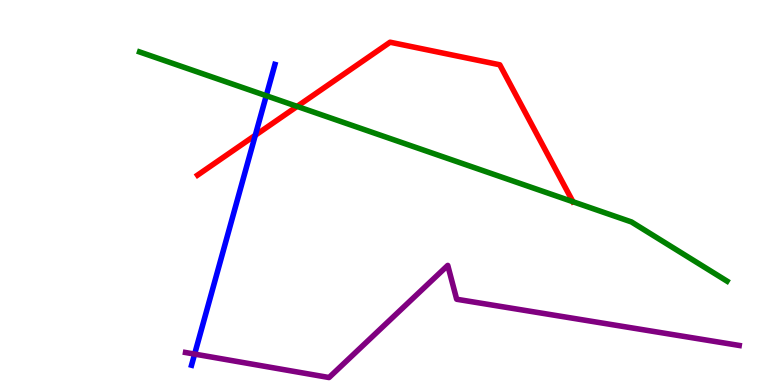[{'lines': ['blue', 'red'], 'intersections': [{'x': 3.29, 'y': 6.49}]}, {'lines': ['green', 'red'], 'intersections': [{'x': 3.83, 'y': 7.24}, {'x': 7.39, 'y': 4.76}]}, {'lines': ['purple', 'red'], 'intersections': []}, {'lines': ['blue', 'green'], 'intersections': [{'x': 3.44, 'y': 7.51}]}, {'lines': ['blue', 'purple'], 'intersections': [{'x': 2.51, 'y': 0.803}]}, {'lines': ['green', 'purple'], 'intersections': []}]